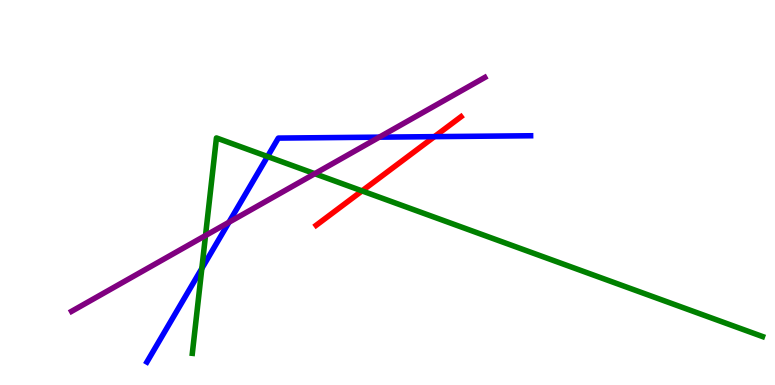[{'lines': ['blue', 'red'], 'intersections': [{'x': 5.61, 'y': 6.45}]}, {'lines': ['green', 'red'], 'intersections': [{'x': 4.67, 'y': 5.04}]}, {'lines': ['purple', 'red'], 'intersections': []}, {'lines': ['blue', 'green'], 'intersections': [{'x': 2.6, 'y': 3.03}, {'x': 3.45, 'y': 5.93}]}, {'lines': ['blue', 'purple'], 'intersections': [{'x': 2.95, 'y': 4.23}, {'x': 4.89, 'y': 6.44}]}, {'lines': ['green', 'purple'], 'intersections': [{'x': 2.65, 'y': 3.88}, {'x': 4.06, 'y': 5.49}]}]